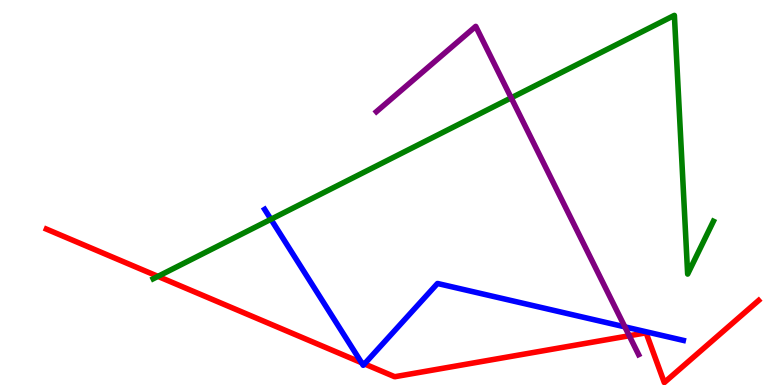[{'lines': ['blue', 'red'], 'intersections': [{'x': 4.67, 'y': 0.58}, {'x': 4.7, 'y': 0.548}]}, {'lines': ['green', 'red'], 'intersections': [{'x': 2.04, 'y': 2.82}]}, {'lines': ['purple', 'red'], 'intersections': [{'x': 8.12, 'y': 1.28}]}, {'lines': ['blue', 'green'], 'intersections': [{'x': 3.5, 'y': 4.3}]}, {'lines': ['blue', 'purple'], 'intersections': [{'x': 8.06, 'y': 1.51}]}, {'lines': ['green', 'purple'], 'intersections': [{'x': 6.6, 'y': 7.46}]}]